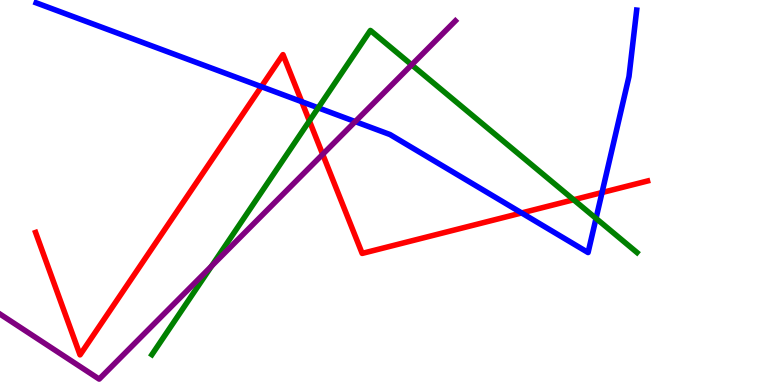[{'lines': ['blue', 'red'], 'intersections': [{'x': 3.37, 'y': 7.75}, {'x': 3.89, 'y': 7.36}, {'x': 6.73, 'y': 4.47}, {'x': 7.77, 'y': 5.0}]}, {'lines': ['green', 'red'], 'intersections': [{'x': 3.99, 'y': 6.86}, {'x': 7.4, 'y': 4.81}]}, {'lines': ['purple', 'red'], 'intersections': [{'x': 4.16, 'y': 5.99}]}, {'lines': ['blue', 'green'], 'intersections': [{'x': 4.11, 'y': 7.2}, {'x': 7.69, 'y': 4.33}]}, {'lines': ['blue', 'purple'], 'intersections': [{'x': 4.58, 'y': 6.84}]}, {'lines': ['green', 'purple'], 'intersections': [{'x': 2.73, 'y': 3.09}, {'x': 5.31, 'y': 8.32}]}]